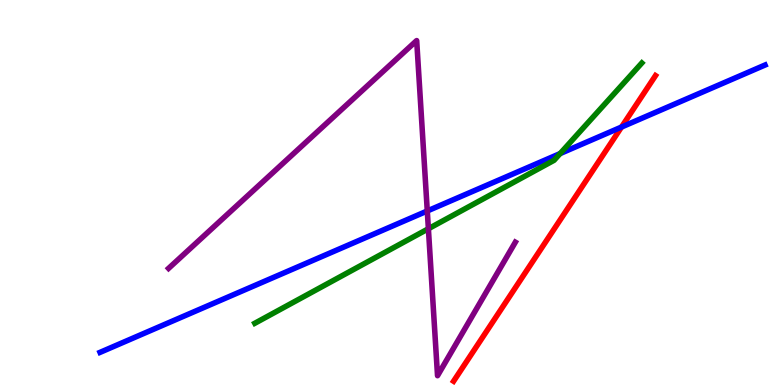[{'lines': ['blue', 'red'], 'intersections': [{'x': 8.02, 'y': 6.7}]}, {'lines': ['green', 'red'], 'intersections': []}, {'lines': ['purple', 'red'], 'intersections': []}, {'lines': ['blue', 'green'], 'intersections': [{'x': 7.23, 'y': 6.01}]}, {'lines': ['blue', 'purple'], 'intersections': [{'x': 5.51, 'y': 4.52}]}, {'lines': ['green', 'purple'], 'intersections': [{'x': 5.53, 'y': 4.06}]}]